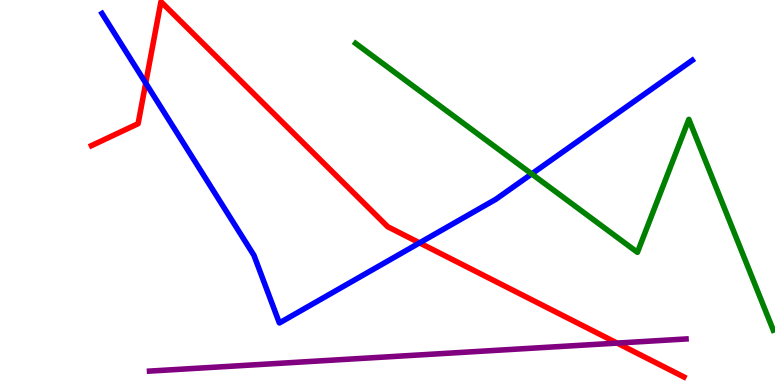[{'lines': ['blue', 'red'], 'intersections': [{'x': 1.88, 'y': 7.84}, {'x': 5.41, 'y': 3.69}]}, {'lines': ['green', 'red'], 'intersections': []}, {'lines': ['purple', 'red'], 'intersections': [{'x': 7.96, 'y': 1.09}]}, {'lines': ['blue', 'green'], 'intersections': [{'x': 6.86, 'y': 5.48}]}, {'lines': ['blue', 'purple'], 'intersections': []}, {'lines': ['green', 'purple'], 'intersections': []}]